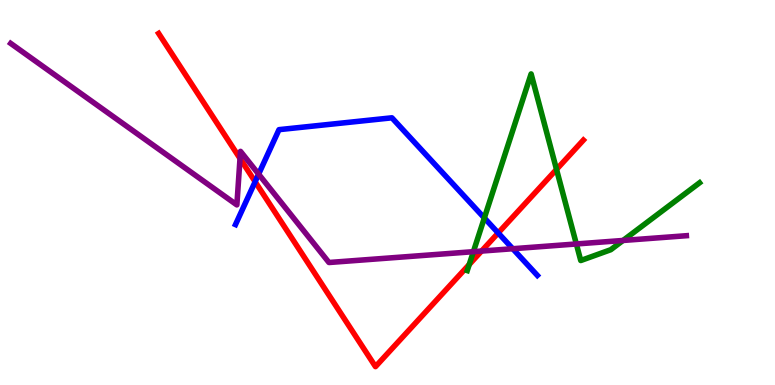[{'lines': ['blue', 'red'], 'intersections': [{'x': 3.29, 'y': 5.28}, {'x': 6.43, 'y': 3.95}]}, {'lines': ['green', 'red'], 'intersections': [{'x': 6.05, 'y': 3.13}, {'x': 7.18, 'y': 5.6}]}, {'lines': ['purple', 'red'], 'intersections': [{'x': 3.1, 'y': 5.88}, {'x': 6.21, 'y': 3.48}]}, {'lines': ['blue', 'green'], 'intersections': [{'x': 6.25, 'y': 4.34}]}, {'lines': ['blue', 'purple'], 'intersections': [{'x': 3.34, 'y': 5.48}, {'x': 6.62, 'y': 3.54}]}, {'lines': ['green', 'purple'], 'intersections': [{'x': 6.11, 'y': 3.46}, {'x': 7.44, 'y': 3.66}, {'x': 8.04, 'y': 3.75}]}]